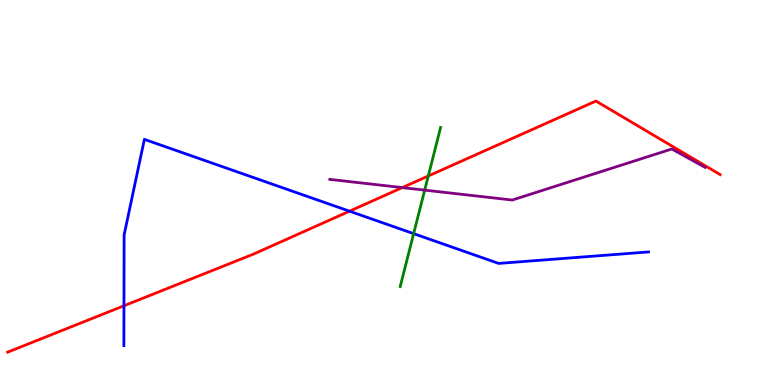[{'lines': ['blue', 'red'], 'intersections': [{'x': 1.6, 'y': 2.06}, {'x': 4.51, 'y': 4.51}]}, {'lines': ['green', 'red'], 'intersections': [{'x': 5.53, 'y': 5.43}]}, {'lines': ['purple', 'red'], 'intersections': [{'x': 5.19, 'y': 5.13}]}, {'lines': ['blue', 'green'], 'intersections': [{'x': 5.34, 'y': 3.93}]}, {'lines': ['blue', 'purple'], 'intersections': []}, {'lines': ['green', 'purple'], 'intersections': [{'x': 5.48, 'y': 5.06}]}]